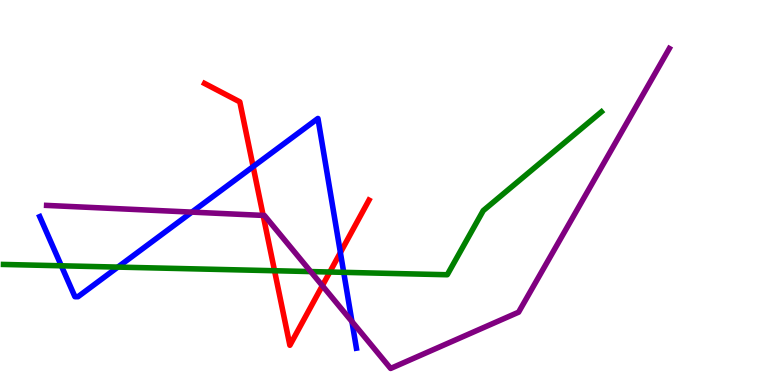[{'lines': ['blue', 'red'], 'intersections': [{'x': 3.27, 'y': 5.67}, {'x': 4.39, 'y': 3.44}]}, {'lines': ['green', 'red'], 'intersections': [{'x': 3.54, 'y': 2.97}, {'x': 4.26, 'y': 2.93}]}, {'lines': ['purple', 'red'], 'intersections': [{'x': 3.4, 'y': 4.4}, {'x': 4.16, 'y': 2.58}]}, {'lines': ['blue', 'green'], 'intersections': [{'x': 0.791, 'y': 3.1}, {'x': 1.52, 'y': 3.06}, {'x': 4.43, 'y': 2.93}]}, {'lines': ['blue', 'purple'], 'intersections': [{'x': 2.48, 'y': 4.49}, {'x': 4.54, 'y': 1.65}]}, {'lines': ['green', 'purple'], 'intersections': [{'x': 4.01, 'y': 2.95}]}]